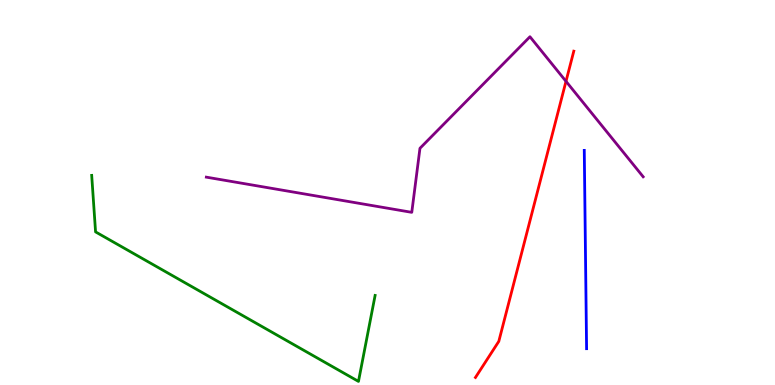[{'lines': ['blue', 'red'], 'intersections': []}, {'lines': ['green', 'red'], 'intersections': []}, {'lines': ['purple', 'red'], 'intersections': [{'x': 7.3, 'y': 7.89}]}, {'lines': ['blue', 'green'], 'intersections': []}, {'lines': ['blue', 'purple'], 'intersections': []}, {'lines': ['green', 'purple'], 'intersections': []}]